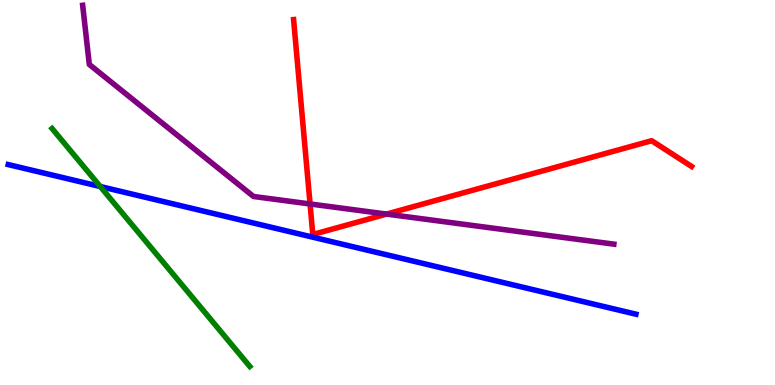[{'lines': ['blue', 'red'], 'intersections': []}, {'lines': ['green', 'red'], 'intersections': []}, {'lines': ['purple', 'red'], 'intersections': [{'x': 4.0, 'y': 4.7}, {'x': 4.99, 'y': 4.44}]}, {'lines': ['blue', 'green'], 'intersections': [{'x': 1.29, 'y': 5.16}]}, {'lines': ['blue', 'purple'], 'intersections': []}, {'lines': ['green', 'purple'], 'intersections': []}]